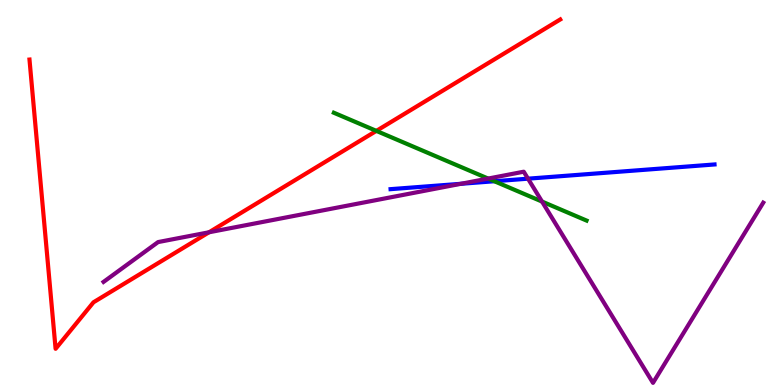[{'lines': ['blue', 'red'], 'intersections': []}, {'lines': ['green', 'red'], 'intersections': [{'x': 4.86, 'y': 6.6}]}, {'lines': ['purple', 'red'], 'intersections': [{'x': 2.7, 'y': 3.97}]}, {'lines': ['blue', 'green'], 'intersections': [{'x': 6.38, 'y': 5.29}]}, {'lines': ['blue', 'purple'], 'intersections': [{'x': 5.95, 'y': 5.23}, {'x': 6.81, 'y': 5.36}]}, {'lines': ['green', 'purple'], 'intersections': [{'x': 6.3, 'y': 5.36}, {'x': 6.99, 'y': 4.76}]}]